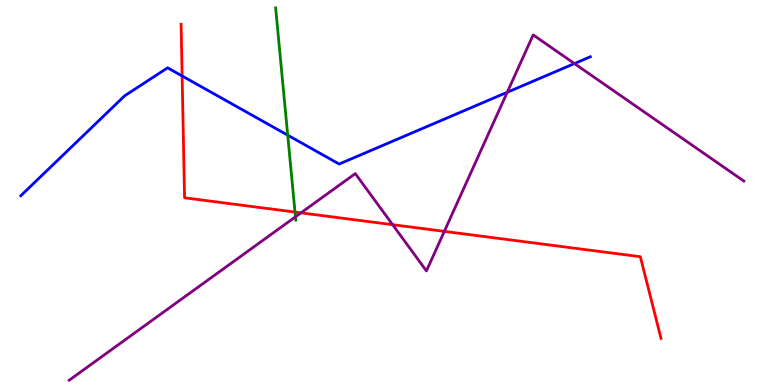[{'lines': ['blue', 'red'], 'intersections': [{'x': 2.35, 'y': 8.03}]}, {'lines': ['green', 'red'], 'intersections': [{'x': 3.81, 'y': 4.49}]}, {'lines': ['purple', 'red'], 'intersections': [{'x': 3.88, 'y': 4.47}, {'x': 5.07, 'y': 4.16}, {'x': 5.73, 'y': 3.99}]}, {'lines': ['blue', 'green'], 'intersections': [{'x': 3.71, 'y': 6.49}]}, {'lines': ['blue', 'purple'], 'intersections': [{'x': 6.55, 'y': 7.6}, {'x': 7.41, 'y': 8.35}]}, {'lines': ['green', 'purple'], 'intersections': [{'x': 3.81, 'y': 4.37}]}]